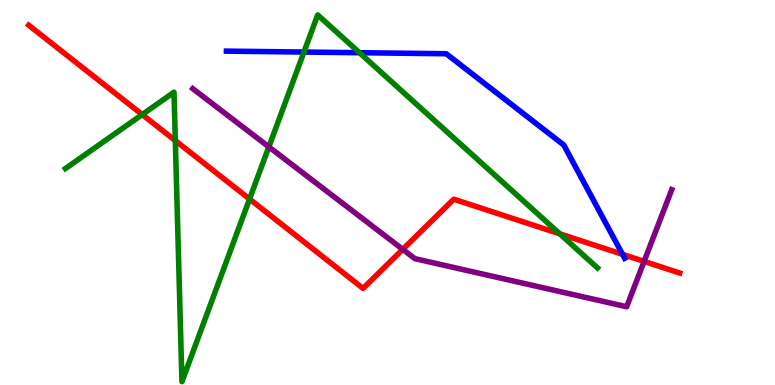[{'lines': ['blue', 'red'], 'intersections': [{'x': 8.03, 'y': 3.39}]}, {'lines': ['green', 'red'], 'intersections': [{'x': 1.84, 'y': 7.02}, {'x': 2.26, 'y': 6.35}, {'x': 3.22, 'y': 4.83}, {'x': 7.22, 'y': 3.93}]}, {'lines': ['purple', 'red'], 'intersections': [{'x': 5.2, 'y': 3.52}, {'x': 8.31, 'y': 3.21}]}, {'lines': ['blue', 'green'], 'intersections': [{'x': 3.92, 'y': 8.65}, {'x': 4.64, 'y': 8.63}]}, {'lines': ['blue', 'purple'], 'intersections': []}, {'lines': ['green', 'purple'], 'intersections': [{'x': 3.47, 'y': 6.18}]}]